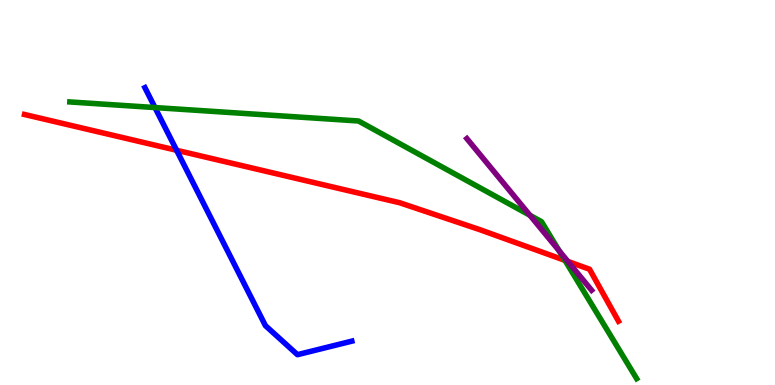[{'lines': ['blue', 'red'], 'intersections': [{'x': 2.28, 'y': 6.1}]}, {'lines': ['green', 'red'], 'intersections': [{'x': 7.29, 'y': 3.24}]}, {'lines': ['purple', 'red'], 'intersections': [{'x': 7.33, 'y': 3.21}]}, {'lines': ['blue', 'green'], 'intersections': [{'x': 2.0, 'y': 7.21}]}, {'lines': ['blue', 'purple'], 'intersections': []}, {'lines': ['green', 'purple'], 'intersections': [{'x': 6.84, 'y': 4.41}, {'x': 7.22, 'y': 3.48}]}]